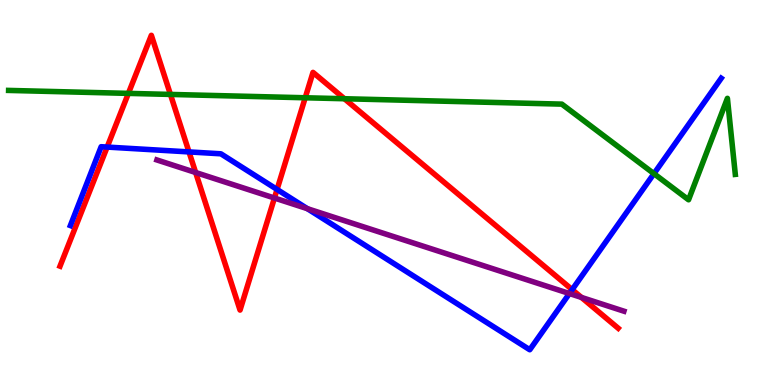[{'lines': ['blue', 'red'], 'intersections': [{'x': 1.38, 'y': 6.18}, {'x': 2.44, 'y': 6.05}, {'x': 3.58, 'y': 5.08}, {'x': 7.38, 'y': 2.48}]}, {'lines': ['green', 'red'], 'intersections': [{'x': 1.66, 'y': 7.57}, {'x': 2.2, 'y': 7.55}, {'x': 3.94, 'y': 7.46}, {'x': 4.44, 'y': 7.44}]}, {'lines': ['purple', 'red'], 'intersections': [{'x': 2.52, 'y': 5.52}, {'x': 3.54, 'y': 4.86}, {'x': 7.5, 'y': 2.27}]}, {'lines': ['blue', 'green'], 'intersections': [{'x': 8.44, 'y': 5.49}]}, {'lines': ['blue', 'purple'], 'intersections': [{'x': 3.97, 'y': 4.58}, {'x': 7.35, 'y': 2.38}]}, {'lines': ['green', 'purple'], 'intersections': []}]